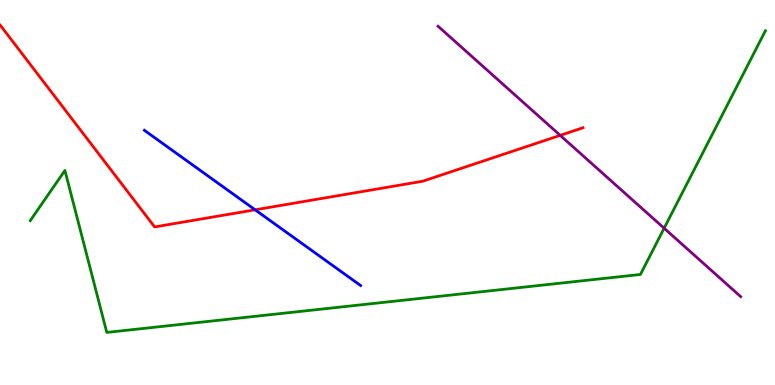[{'lines': ['blue', 'red'], 'intersections': [{'x': 3.29, 'y': 4.55}]}, {'lines': ['green', 'red'], 'intersections': []}, {'lines': ['purple', 'red'], 'intersections': [{'x': 7.23, 'y': 6.48}]}, {'lines': ['blue', 'green'], 'intersections': []}, {'lines': ['blue', 'purple'], 'intersections': []}, {'lines': ['green', 'purple'], 'intersections': [{'x': 8.57, 'y': 4.07}]}]